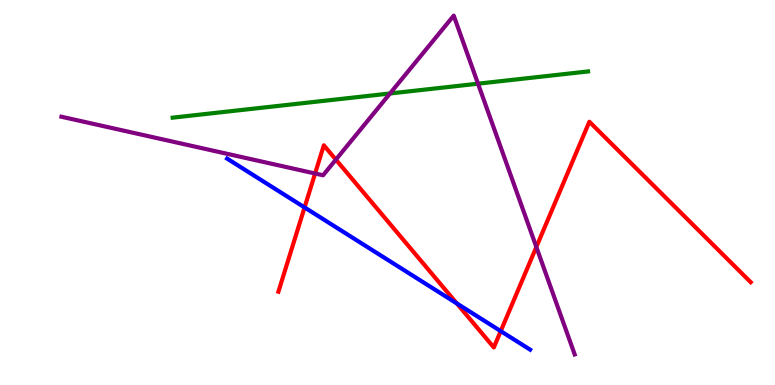[{'lines': ['blue', 'red'], 'intersections': [{'x': 3.93, 'y': 4.61}, {'x': 5.89, 'y': 2.12}, {'x': 6.46, 'y': 1.4}]}, {'lines': ['green', 'red'], 'intersections': []}, {'lines': ['purple', 'red'], 'intersections': [{'x': 4.07, 'y': 5.49}, {'x': 4.33, 'y': 5.85}, {'x': 6.92, 'y': 3.58}]}, {'lines': ['blue', 'green'], 'intersections': []}, {'lines': ['blue', 'purple'], 'intersections': []}, {'lines': ['green', 'purple'], 'intersections': [{'x': 5.03, 'y': 7.57}, {'x': 6.17, 'y': 7.83}]}]